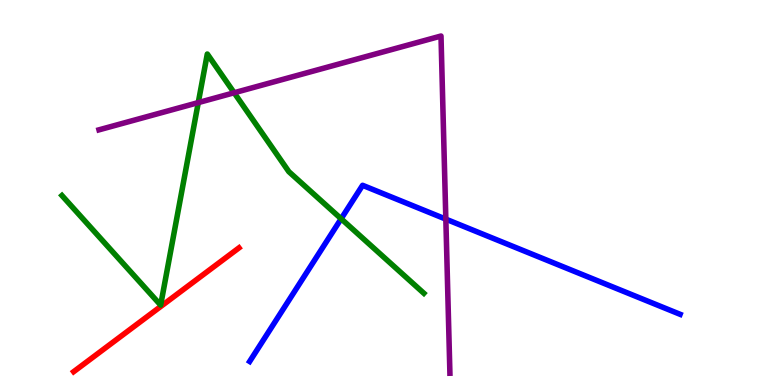[{'lines': ['blue', 'red'], 'intersections': []}, {'lines': ['green', 'red'], 'intersections': []}, {'lines': ['purple', 'red'], 'intersections': []}, {'lines': ['blue', 'green'], 'intersections': [{'x': 4.4, 'y': 4.32}]}, {'lines': ['blue', 'purple'], 'intersections': [{'x': 5.75, 'y': 4.31}]}, {'lines': ['green', 'purple'], 'intersections': [{'x': 2.56, 'y': 7.33}, {'x': 3.02, 'y': 7.59}]}]